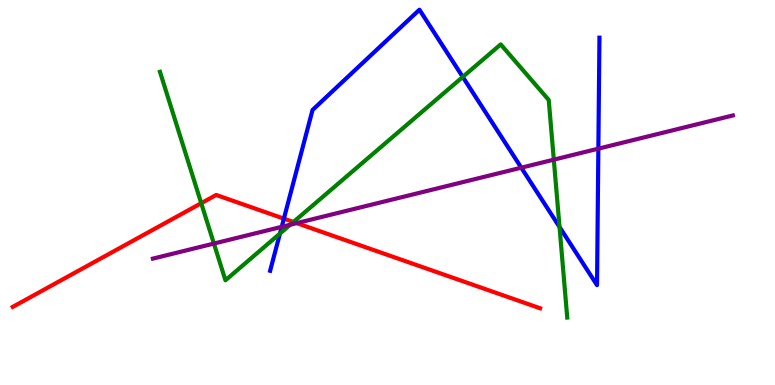[{'lines': ['blue', 'red'], 'intersections': [{'x': 3.66, 'y': 4.32}]}, {'lines': ['green', 'red'], 'intersections': [{'x': 2.6, 'y': 4.72}, {'x': 3.79, 'y': 4.23}]}, {'lines': ['purple', 'red'], 'intersections': [{'x': 3.83, 'y': 4.2}]}, {'lines': ['blue', 'green'], 'intersections': [{'x': 3.61, 'y': 3.93}, {'x': 5.97, 'y': 8.0}, {'x': 7.22, 'y': 4.1}]}, {'lines': ['blue', 'purple'], 'intersections': [{'x': 3.64, 'y': 4.11}, {'x': 6.73, 'y': 5.64}, {'x': 7.72, 'y': 6.14}]}, {'lines': ['green', 'purple'], 'intersections': [{'x': 2.76, 'y': 3.67}, {'x': 3.75, 'y': 4.16}, {'x': 7.15, 'y': 5.85}]}]